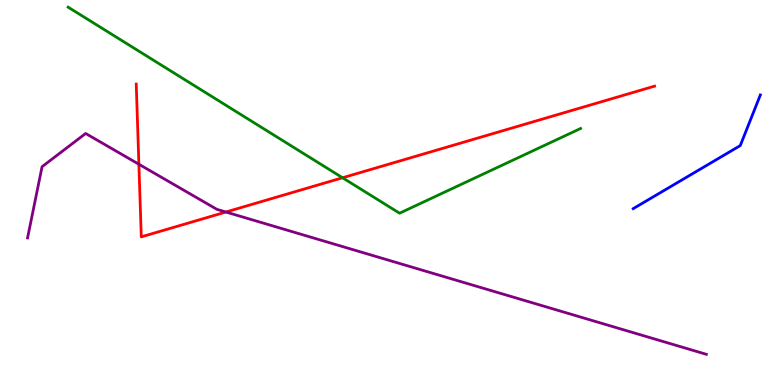[{'lines': ['blue', 'red'], 'intersections': []}, {'lines': ['green', 'red'], 'intersections': [{'x': 4.42, 'y': 5.38}]}, {'lines': ['purple', 'red'], 'intersections': [{'x': 1.79, 'y': 5.73}, {'x': 2.91, 'y': 4.49}]}, {'lines': ['blue', 'green'], 'intersections': []}, {'lines': ['blue', 'purple'], 'intersections': []}, {'lines': ['green', 'purple'], 'intersections': []}]